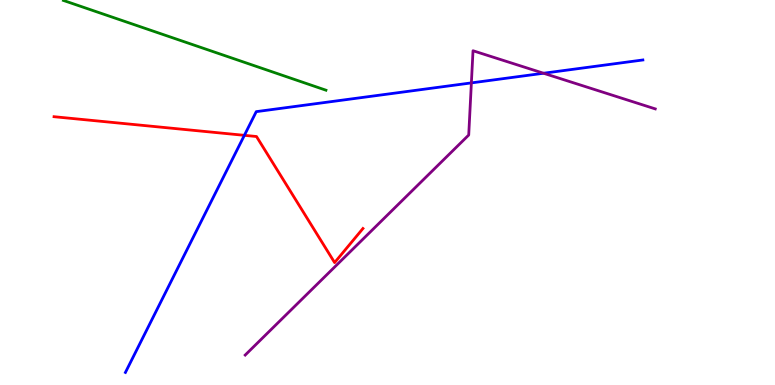[{'lines': ['blue', 'red'], 'intersections': [{'x': 3.15, 'y': 6.48}]}, {'lines': ['green', 'red'], 'intersections': []}, {'lines': ['purple', 'red'], 'intersections': []}, {'lines': ['blue', 'green'], 'intersections': []}, {'lines': ['blue', 'purple'], 'intersections': [{'x': 6.08, 'y': 7.85}, {'x': 7.01, 'y': 8.1}]}, {'lines': ['green', 'purple'], 'intersections': []}]